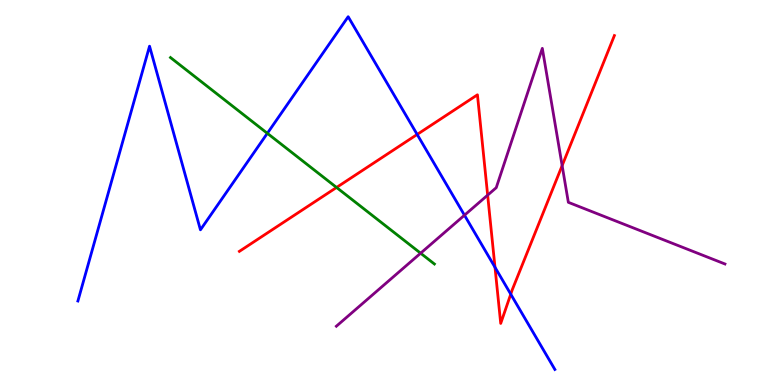[{'lines': ['blue', 'red'], 'intersections': [{'x': 5.38, 'y': 6.51}, {'x': 6.39, 'y': 3.06}, {'x': 6.59, 'y': 2.36}]}, {'lines': ['green', 'red'], 'intersections': [{'x': 4.34, 'y': 5.13}]}, {'lines': ['purple', 'red'], 'intersections': [{'x': 6.29, 'y': 4.93}, {'x': 7.25, 'y': 5.7}]}, {'lines': ['blue', 'green'], 'intersections': [{'x': 3.45, 'y': 6.54}]}, {'lines': ['blue', 'purple'], 'intersections': [{'x': 5.99, 'y': 4.41}]}, {'lines': ['green', 'purple'], 'intersections': [{'x': 5.43, 'y': 3.42}]}]